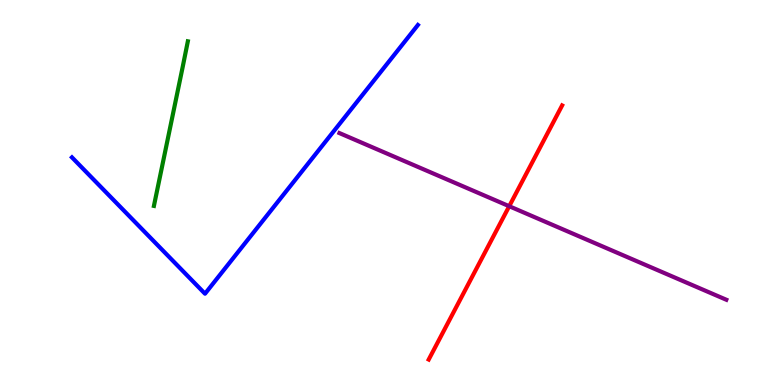[{'lines': ['blue', 'red'], 'intersections': []}, {'lines': ['green', 'red'], 'intersections': []}, {'lines': ['purple', 'red'], 'intersections': [{'x': 6.57, 'y': 4.64}]}, {'lines': ['blue', 'green'], 'intersections': []}, {'lines': ['blue', 'purple'], 'intersections': []}, {'lines': ['green', 'purple'], 'intersections': []}]